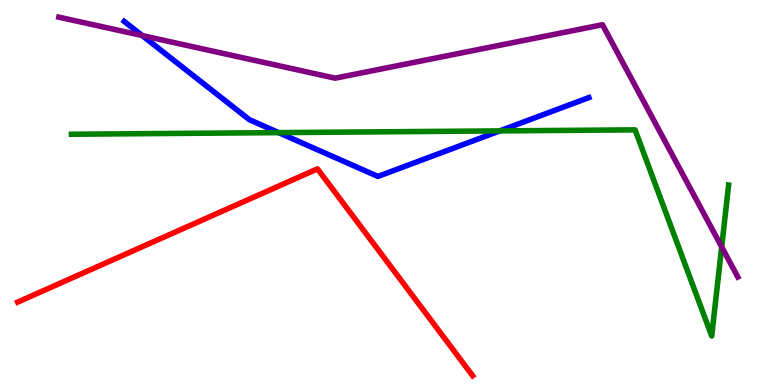[{'lines': ['blue', 'red'], 'intersections': []}, {'lines': ['green', 'red'], 'intersections': []}, {'lines': ['purple', 'red'], 'intersections': []}, {'lines': ['blue', 'green'], 'intersections': [{'x': 3.6, 'y': 6.56}, {'x': 6.45, 'y': 6.6}]}, {'lines': ['blue', 'purple'], 'intersections': [{'x': 1.84, 'y': 9.08}]}, {'lines': ['green', 'purple'], 'intersections': [{'x': 9.31, 'y': 3.59}]}]